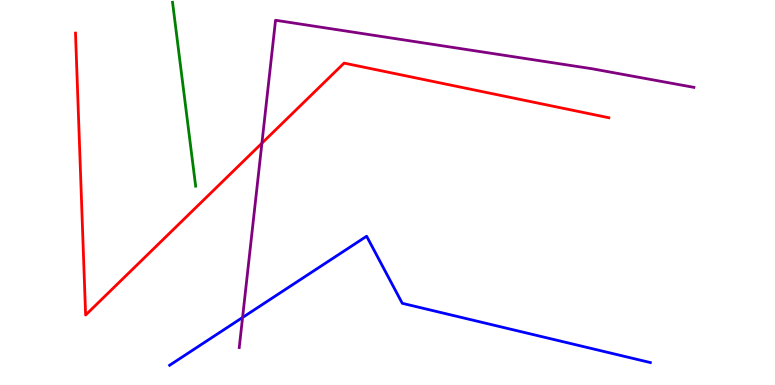[{'lines': ['blue', 'red'], 'intersections': []}, {'lines': ['green', 'red'], 'intersections': []}, {'lines': ['purple', 'red'], 'intersections': [{'x': 3.38, 'y': 6.28}]}, {'lines': ['blue', 'green'], 'intersections': []}, {'lines': ['blue', 'purple'], 'intersections': [{'x': 3.13, 'y': 1.75}]}, {'lines': ['green', 'purple'], 'intersections': []}]